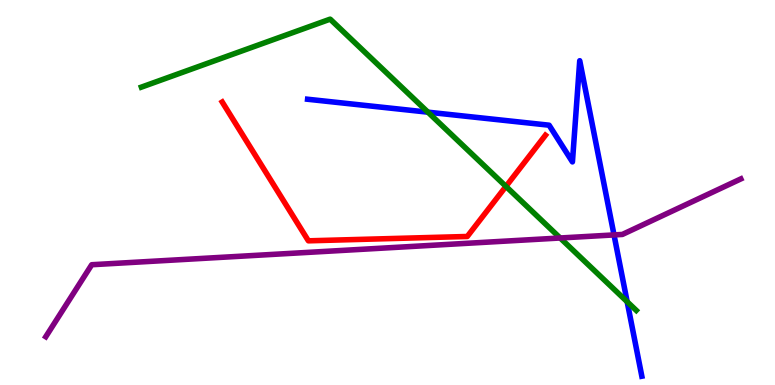[{'lines': ['blue', 'red'], 'intersections': []}, {'lines': ['green', 'red'], 'intersections': [{'x': 6.53, 'y': 5.16}]}, {'lines': ['purple', 'red'], 'intersections': []}, {'lines': ['blue', 'green'], 'intersections': [{'x': 5.52, 'y': 7.09}, {'x': 8.09, 'y': 2.16}]}, {'lines': ['blue', 'purple'], 'intersections': [{'x': 7.92, 'y': 3.9}]}, {'lines': ['green', 'purple'], 'intersections': [{'x': 7.23, 'y': 3.82}]}]